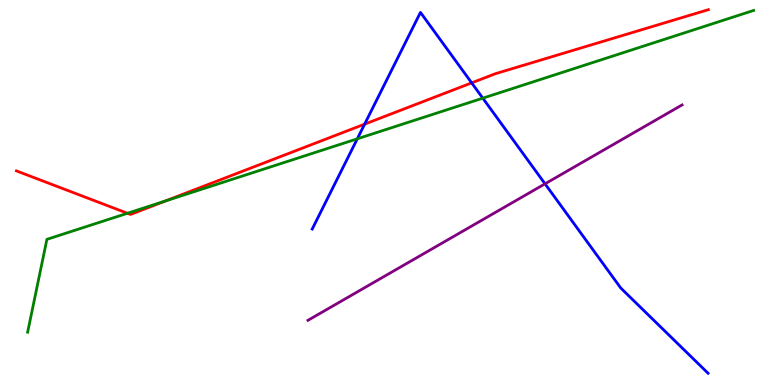[{'lines': ['blue', 'red'], 'intersections': [{'x': 4.71, 'y': 6.78}, {'x': 6.09, 'y': 7.85}]}, {'lines': ['green', 'red'], 'intersections': [{'x': 1.64, 'y': 4.46}, {'x': 2.13, 'y': 4.78}]}, {'lines': ['purple', 'red'], 'intersections': []}, {'lines': ['blue', 'green'], 'intersections': [{'x': 4.61, 'y': 6.39}, {'x': 6.23, 'y': 7.45}]}, {'lines': ['blue', 'purple'], 'intersections': [{'x': 7.03, 'y': 5.23}]}, {'lines': ['green', 'purple'], 'intersections': []}]